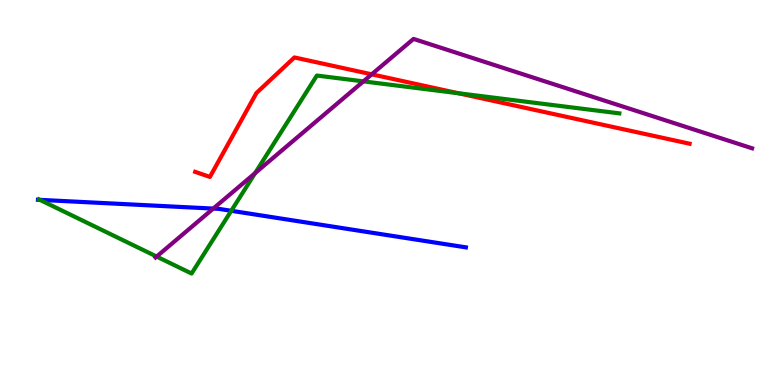[{'lines': ['blue', 'red'], 'intersections': []}, {'lines': ['green', 'red'], 'intersections': [{'x': 5.92, 'y': 7.58}]}, {'lines': ['purple', 'red'], 'intersections': [{'x': 4.8, 'y': 8.07}]}, {'lines': ['blue', 'green'], 'intersections': [{'x': 0.515, 'y': 4.81}, {'x': 2.98, 'y': 4.52}]}, {'lines': ['blue', 'purple'], 'intersections': [{'x': 2.75, 'y': 4.58}]}, {'lines': ['green', 'purple'], 'intersections': [{'x': 2.02, 'y': 3.34}, {'x': 3.29, 'y': 5.5}, {'x': 4.69, 'y': 7.89}]}]